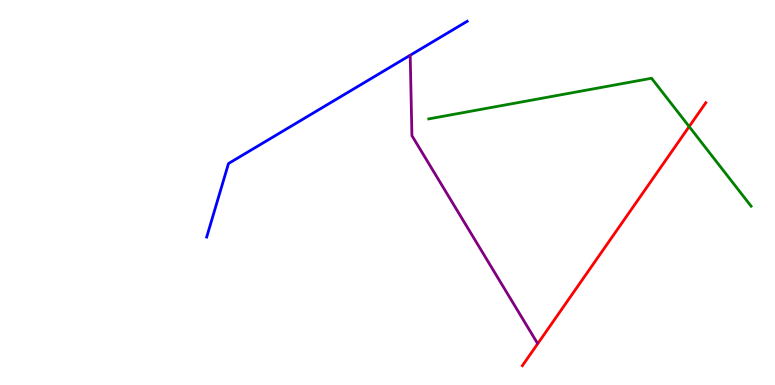[{'lines': ['blue', 'red'], 'intersections': []}, {'lines': ['green', 'red'], 'intersections': [{'x': 8.89, 'y': 6.71}]}, {'lines': ['purple', 'red'], 'intersections': []}, {'lines': ['blue', 'green'], 'intersections': []}, {'lines': ['blue', 'purple'], 'intersections': []}, {'lines': ['green', 'purple'], 'intersections': []}]